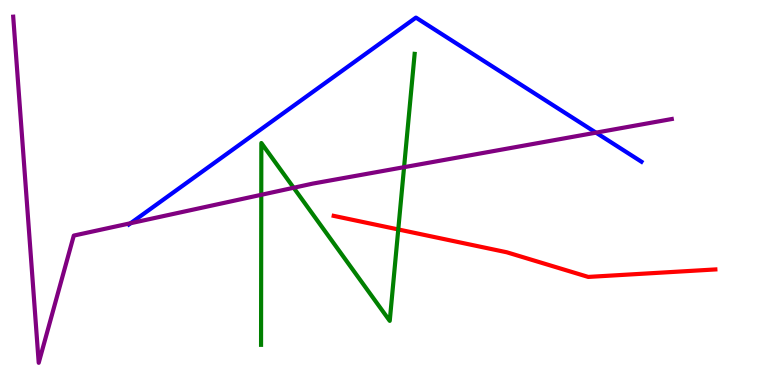[{'lines': ['blue', 'red'], 'intersections': []}, {'lines': ['green', 'red'], 'intersections': [{'x': 5.14, 'y': 4.04}]}, {'lines': ['purple', 'red'], 'intersections': []}, {'lines': ['blue', 'green'], 'intersections': []}, {'lines': ['blue', 'purple'], 'intersections': [{'x': 1.69, 'y': 4.2}, {'x': 7.69, 'y': 6.55}]}, {'lines': ['green', 'purple'], 'intersections': [{'x': 3.37, 'y': 4.94}, {'x': 3.79, 'y': 5.12}, {'x': 5.21, 'y': 5.66}]}]